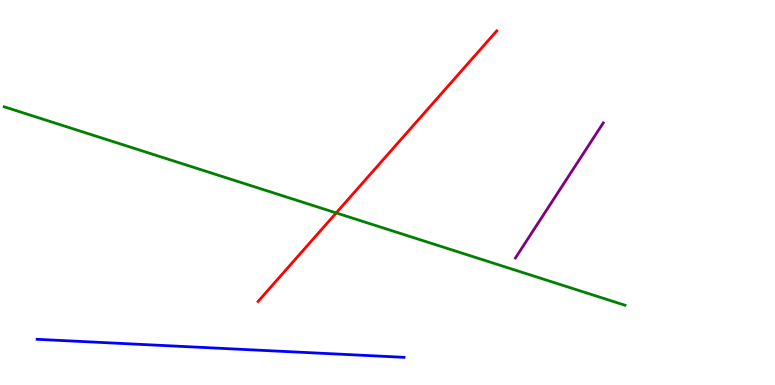[{'lines': ['blue', 'red'], 'intersections': []}, {'lines': ['green', 'red'], 'intersections': [{'x': 4.34, 'y': 4.47}]}, {'lines': ['purple', 'red'], 'intersections': []}, {'lines': ['blue', 'green'], 'intersections': []}, {'lines': ['blue', 'purple'], 'intersections': []}, {'lines': ['green', 'purple'], 'intersections': []}]